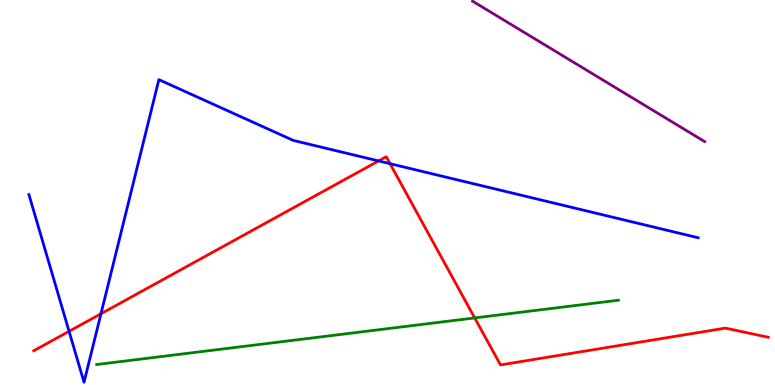[{'lines': ['blue', 'red'], 'intersections': [{'x': 0.891, 'y': 1.39}, {'x': 1.3, 'y': 1.85}, {'x': 4.88, 'y': 5.82}, {'x': 5.03, 'y': 5.75}]}, {'lines': ['green', 'red'], 'intersections': [{'x': 6.13, 'y': 1.74}]}, {'lines': ['purple', 'red'], 'intersections': []}, {'lines': ['blue', 'green'], 'intersections': []}, {'lines': ['blue', 'purple'], 'intersections': []}, {'lines': ['green', 'purple'], 'intersections': []}]